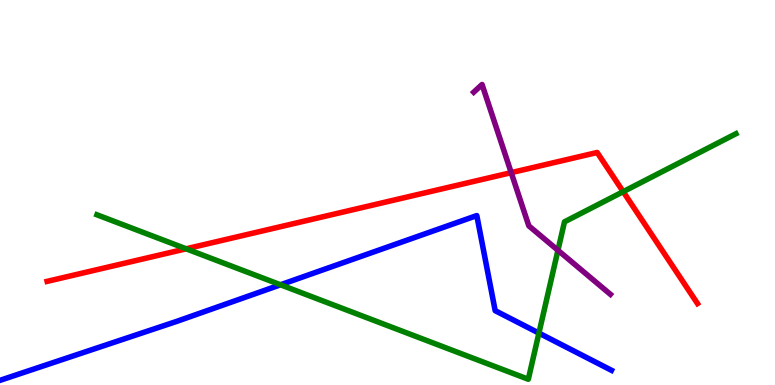[{'lines': ['blue', 'red'], 'intersections': []}, {'lines': ['green', 'red'], 'intersections': [{'x': 2.4, 'y': 3.54}, {'x': 8.04, 'y': 5.02}]}, {'lines': ['purple', 'red'], 'intersections': [{'x': 6.6, 'y': 5.52}]}, {'lines': ['blue', 'green'], 'intersections': [{'x': 3.62, 'y': 2.6}, {'x': 6.95, 'y': 1.35}]}, {'lines': ['blue', 'purple'], 'intersections': []}, {'lines': ['green', 'purple'], 'intersections': [{'x': 7.2, 'y': 3.5}]}]